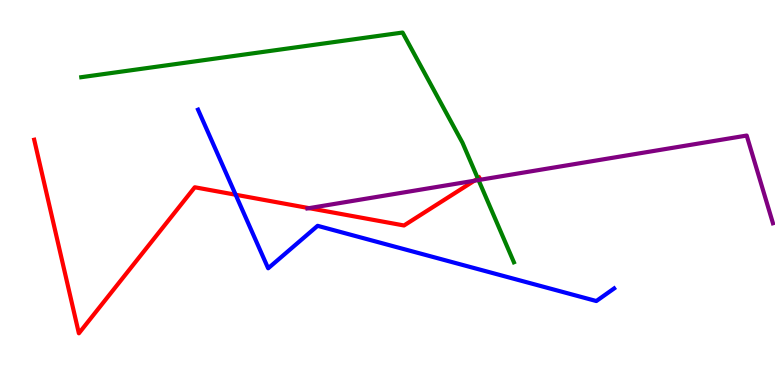[{'lines': ['blue', 'red'], 'intersections': [{'x': 3.04, 'y': 4.94}]}, {'lines': ['green', 'red'], 'intersections': [{'x': 6.17, 'y': 5.36}]}, {'lines': ['purple', 'red'], 'intersections': [{'x': 3.99, 'y': 4.59}, {'x': 6.12, 'y': 5.31}]}, {'lines': ['blue', 'green'], 'intersections': []}, {'lines': ['blue', 'purple'], 'intersections': []}, {'lines': ['green', 'purple'], 'intersections': [{'x': 6.17, 'y': 5.32}]}]